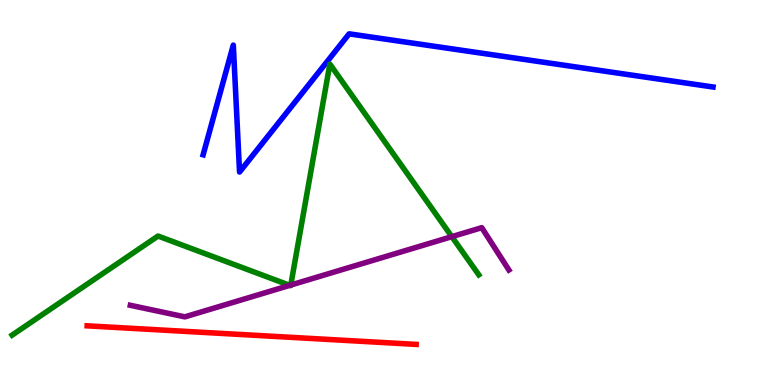[{'lines': ['blue', 'red'], 'intersections': []}, {'lines': ['green', 'red'], 'intersections': []}, {'lines': ['purple', 'red'], 'intersections': []}, {'lines': ['blue', 'green'], 'intersections': []}, {'lines': ['blue', 'purple'], 'intersections': []}, {'lines': ['green', 'purple'], 'intersections': [{'x': 3.74, 'y': 2.59}, {'x': 3.75, 'y': 2.6}, {'x': 5.83, 'y': 3.85}]}]